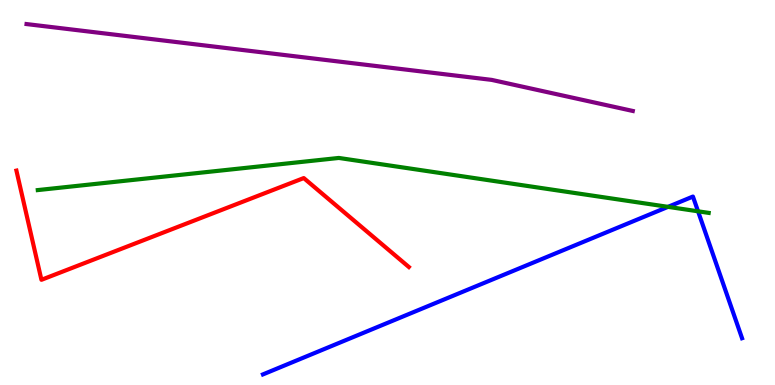[{'lines': ['blue', 'red'], 'intersections': []}, {'lines': ['green', 'red'], 'intersections': []}, {'lines': ['purple', 'red'], 'intersections': []}, {'lines': ['blue', 'green'], 'intersections': [{'x': 8.62, 'y': 4.63}, {'x': 9.01, 'y': 4.51}]}, {'lines': ['blue', 'purple'], 'intersections': []}, {'lines': ['green', 'purple'], 'intersections': []}]